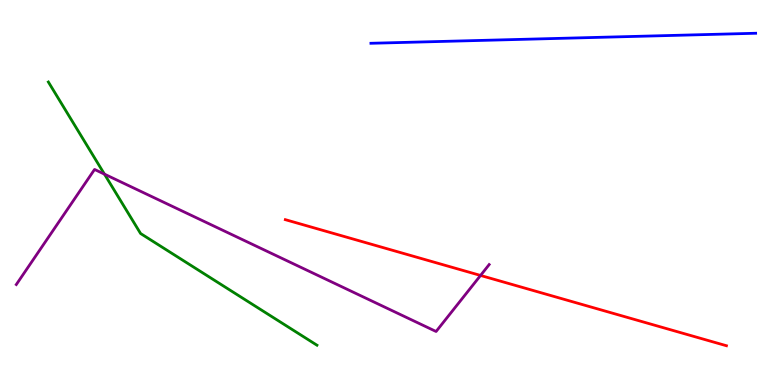[{'lines': ['blue', 'red'], 'intersections': []}, {'lines': ['green', 'red'], 'intersections': []}, {'lines': ['purple', 'red'], 'intersections': [{'x': 6.2, 'y': 2.85}]}, {'lines': ['blue', 'green'], 'intersections': []}, {'lines': ['blue', 'purple'], 'intersections': []}, {'lines': ['green', 'purple'], 'intersections': [{'x': 1.35, 'y': 5.48}]}]